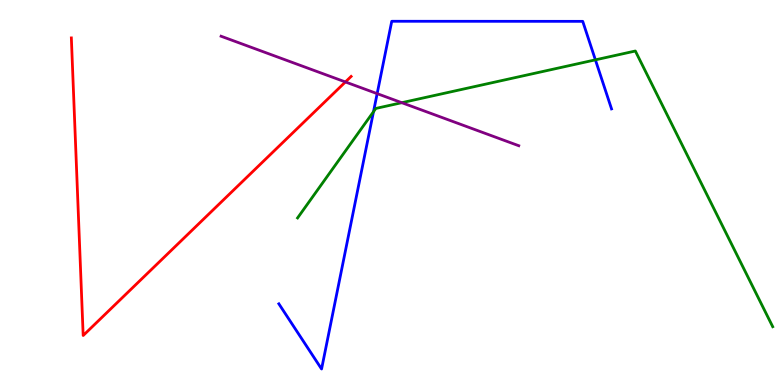[{'lines': ['blue', 'red'], 'intersections': []}, {'lines': ['green', 'red'], 'intersections': []}, {'lines': ['purple', 'red'], 'intersections': [{'x': 4.46, 'y': 7.87}]}, {'lines': ['blue', 'green'], 'intersections': [{'x': 4.82, 'y': 7.1}, {'x': 7.68, 'y': 8.45}]}, {'lines': ['blue', 'purple'], 'intersections': [{'x': 4.87, 'y': 7.57}]}, {'lines': ['green', 'purple'], 'intersections': [{'x': 5.18, 'y': 7.33}]}]